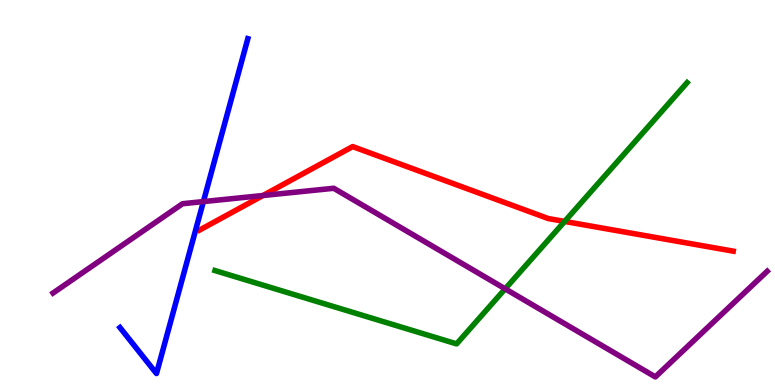[{'lines': ['blue', 'red'], 'intersections': []}, {'lines': ['green', 'red'], 'intersections': [{'x': 7.29, 'y': 4.25}]}, {'lines': ['purple', 'red'], 'intersections': [{'x': 3.39, 'y': 4.92}]}, {'lines': ['blue', 'green'], 'intersections': []}, {'lines': ['blue', 'purple'], 'intersections': [{'x': 2.62, 'y': 4.76}]}, {'lines': ['green', 'purple'], 'intersections': [{'x': 6.52, 'y': 2.5}]}]